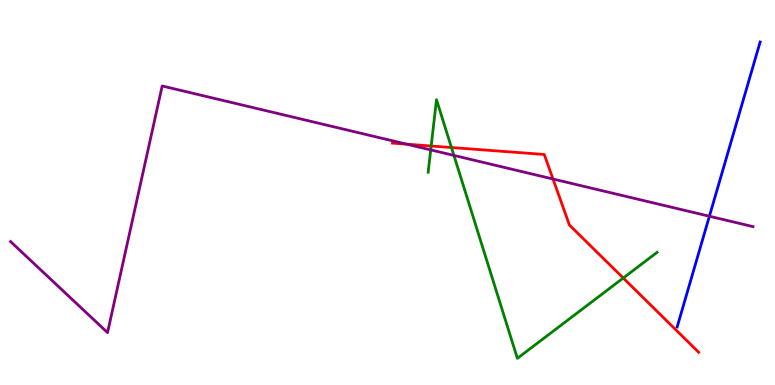[{'lines': ['blue', 'red'], 'intersections': []}, {'lines': ['green', 'red'], 'intersections': [{'x': 5.56, 'y': 6.21}, {'x': 5.83, 'y': 6.17}, {'x': 8.04, 'y': 2.78}]}, {'lines': ['purple', 'red'], 'intersections': [{'x': 5.25, 'y': 6.26}, {'x': 7.14, 'y': 5.35}]}, {'lines': ['blue', 'green'], 'intersections': []}, {'lines': ['blue', 'purple'], 'intersections': [{'x': 9.15, 'y': 4.38}]}, {'lines': ['green', 'purple'], 'intersections': [{'x': 5.56, 'y': 6.11}, {'x': 5.86, 'y': 5.96}]}]